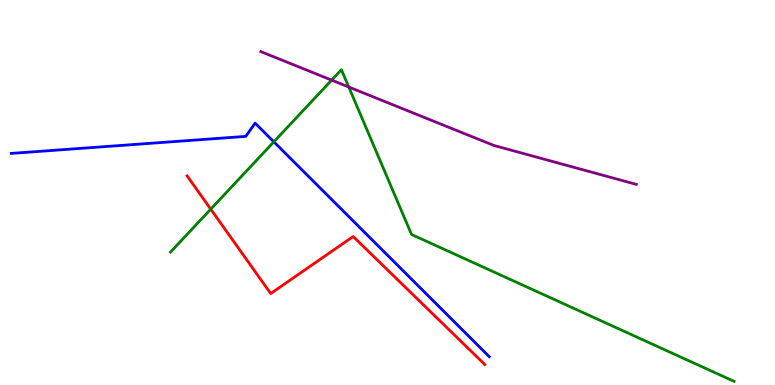[{'lines': ['blue', 'red'], 'intersections': []}, {'lines': ['green', 'red'], 'intersections': [{'x': 2.72, 'y': 4.57}]}, {'lines': ['purple', 'red'], 'intersections': []}, {'lines': ['blue', 'green'], 'intersections': [{'x': 3.53, 'y': 6.32}]}, {'lines': ['blue', 'purple'], 'intersections': []}, {'lines': ['green', 'purple'], 'intersections': [{'x': 4.28, 'y': 7.92}, {'x': 4.5, 'y': 7.74}]}]